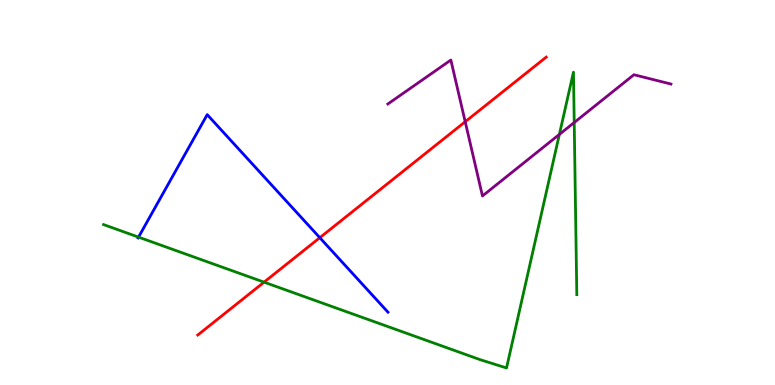[{'lines': ['blue', 'red'], 'intersections': [{'x': 4.13, 'y': 3.83}]}, {'lines': ['green', 'red'], 'intersections': [{'x': 3.41, 'y': 2.67}]}, {'lines': ['purple', 'red'], 'intersections': [{'x': 6.0, 'y': 6.84}]}, {'lines': ['blue', 'green'], 'intersections': [{'x': 1.79, 'y': 3.84}]}, {'lines': ['blue', 'purple'], 'intersections': []}, {'lines': ['green', 'purple'], 'intersections': [{'x': 7.22, 'y': 6.51}, {'x': 7.41, 'y': 6.82}]}]